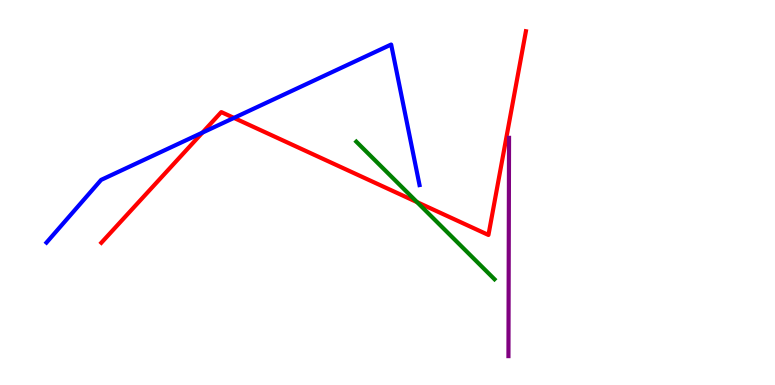[{'lines': ['blue', 'red'], 'intersections': [{'x': 2.61, 'y': 6.56}, {'x': 3.02, 'y': 6.94}]}, {'lines': ['green', 'red'], 'intersections': [{'x': 5.38, 'y': 4.75}]}, {'lines': ['purple', 'red'], 'intersections': []}, {'lines': ['blue', 'green'], 'intersections': []}, {'lines': ['blue', 'purple'], 'intersections': []}, {'lines': ['green', 'purple'], 'intersections': []}]